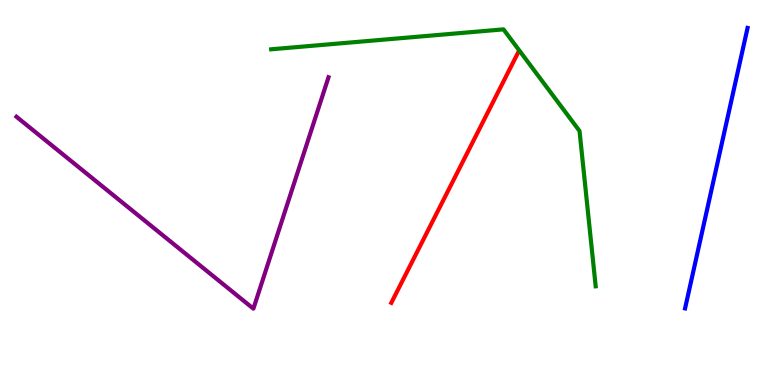[{'lines': ['blue', 'red'], 'intersections': []}, {'lines': ['green', 'red'], 'intersections': []}, {'lines': ['purple', 'red'], 'intersections': []}, {'lines': ['blue', 'green'], 'intersections': []}, {'lines': ['blue', 'purple'], 'intersections': []}, {'lines': ['green', 'purple'], 'intersections': []}]